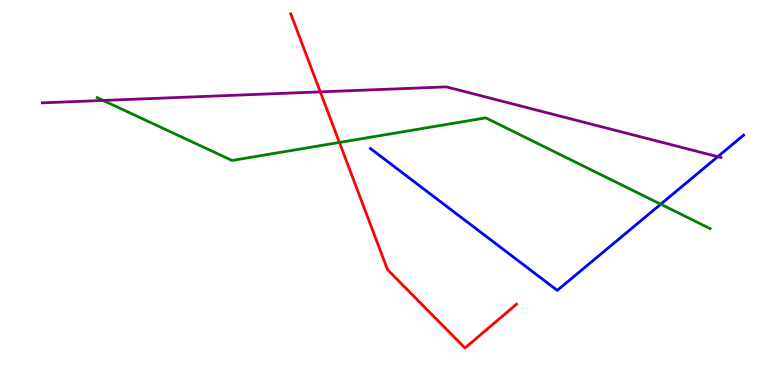[{'lines': ['blue', 'red'], 'intersections': []}, {'lines': ['green', 'red'], 'intersections': [{'x': 4.38, 'y': 6.3}]}, {'lines': ['purple', 'red'], 'intersections': [{'x': 4.13, 'y': 7.61}]}, {'lines': ['blue', 'green'], 'intersections': [{'x': 8.53, 'y': 4.7}]}, {'lines': ['blue', 'purple'], 'intersections': [{'x': 9.26, 'y': 5.93}]}, {'lines': ['green', 'purple'], 'intersections': [{'x': 1.33, 'y': 7.39}]}]